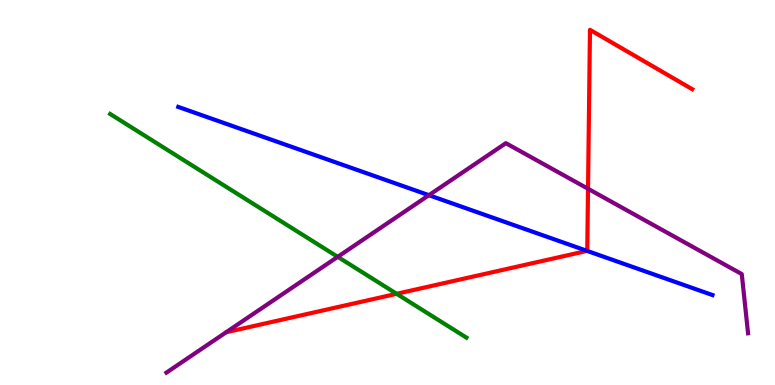[{'lines': ['blue', 'red'], 'intersections': [{'x': 7.57, 'y': 3.48}]}, {'lines': ['green', 'red'], 'intersections': [{'x': 5.12, 'y': 2.37}]}, {'lines': ['purple', 'red'], 'intersections': [{'x': 7.59, 'y': 5.1}]}, {'lines': ['blue', 'green'], 'intersections': []}, {'lines': ['blue', 'purple'], 'intersections': [{'x': 5.53, 'y': 4.93}]}, {'lines': ['green', 'purple'], 'intersections': [{'x': 4.36, 'y': 3.33}]}]